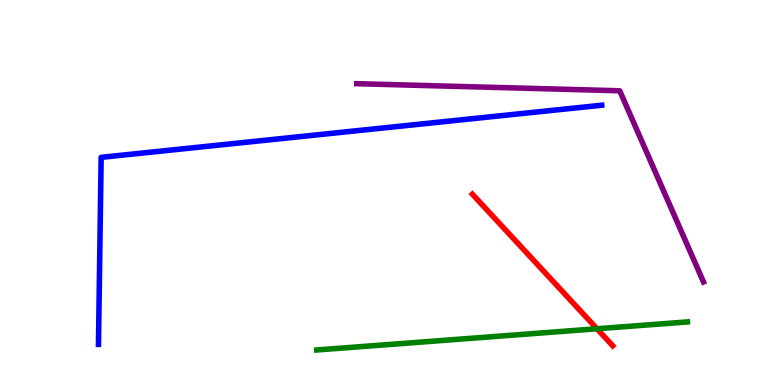[{'lines': ['blue', 'red'], 'intersections': []}, {'lines': ['green', 'red'], 'intersections': [{'x': 7.7, 'y': 1.46}]}, {'lines': ['purple', 'red'], 'intersections': []}, {'lines': ['blue', 'green'], 'intersections': []}, {'lines': ['blue', 'purple'], 'intersections': []}, {'lines': ['green', 'purple'], 'intersections': []}]